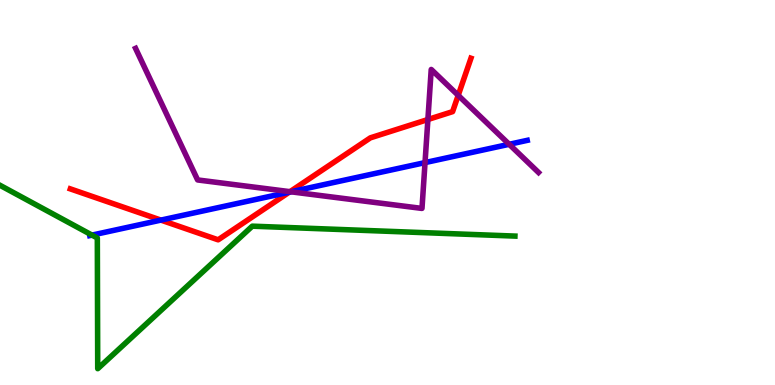[{'lines': ['blue', 'red'], 'intersections': [{'x': 2.08, 'y': 4.28}, {'x': 3.73, 'y': 5.01}]}, {'lines': ['green', 'red'], 'intersections': []}, {'lines': ['purple', 'red'], 'intersections': [{'x': 3.74, 'y': 5.02}, {'x': 5.52, 'y': 6.9}, {'x': 5.91, 'y': 7.52}]}, {'lines': ['blue', 'green'], 'intersections': [{'x': 1.19, 'y': 3.89}]}, {'lines': ['blue', 'purple'], 'intersections': [{'x': 3.75, 'y': 5.02}, {'x': 5.48, 'y': 5.78}, {'x': 6.57, 'y': 6.25}]}, {'lines': ['green', 'purple'], 'intersections': []}]